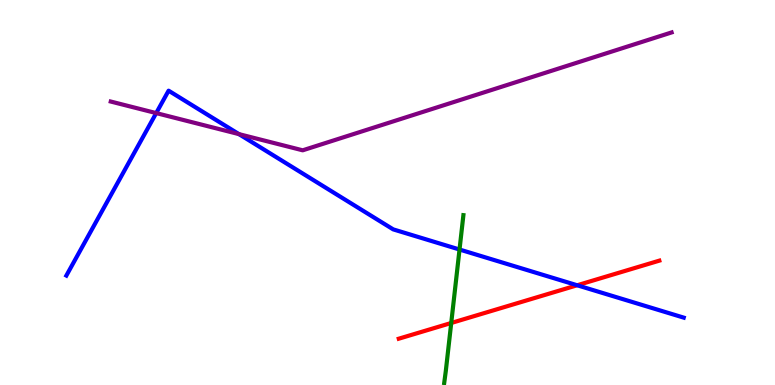[{'lines': ['blue', 'red'], 'intersections': [{'x': 7.45, 'y': 2.59}]}, {'lines': ['green', 'red'], 'intersections': [{'x': 5.82, 'y': 1.61}]}, {'lines': ['purple', 'red'], 'intersections': []}, {'lines': ['blue', 'green'], 'intersections': [{'x': 5.93, 'y': 3.52}]}, {'lines': ['blue', 'purple'], 'intersections': [{'x': 2.02, 'y': 7.06}, {'x': 3.08, 'y': 6.52}]}, {'lines': ['green', 'purple'], 'intersections': []}]